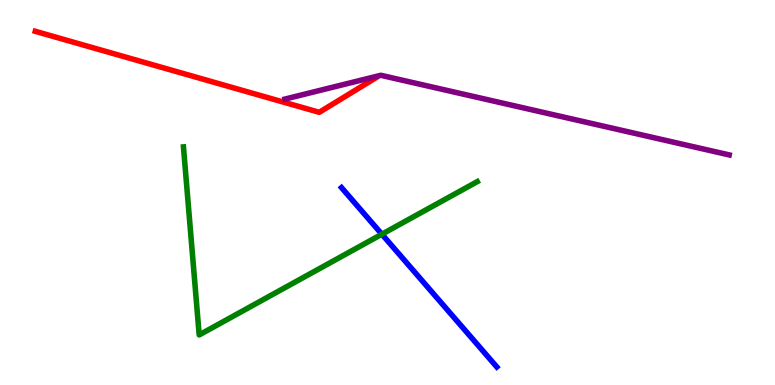[{'lines': ['blue', 'red'], 'intersections': []}, {'lines': ['green', 'red'], 'intersections': []}, {'lines': ['purple', 'red'], 'intersections': []}, {'lines': ['blue', 'green'], 'intersections': [{'x': 4.93, 'y': 3.92}]}, {'lines': ['blue', 'purple'], 'intersections': []}, {'lines': ['green', 'purple'], 'intersections': []}]